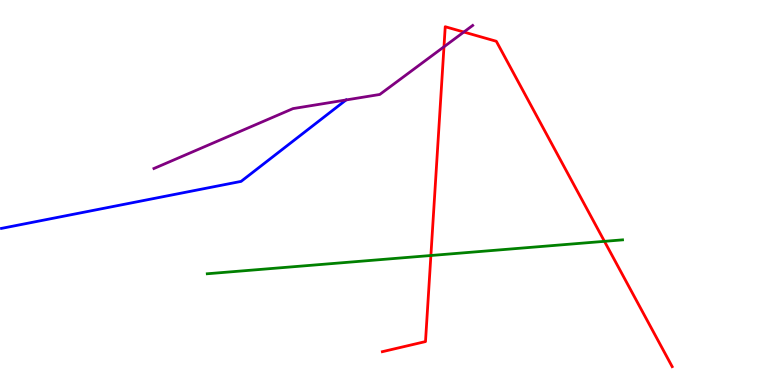[{'lines': ['blue', 'red'], 'intersections': []}, {'lines': ['green', 'red'], 'intersections': [{'x': 5.56, 'y': 3.36}, {'x': 7.8, 'y': 3.73}]}, {'lines': ['purple', 'red'], 'intersections': [{'x': 5.73, 'y': 8.78}, {'x': 5.99, 'y': 9.17}]}, {'lines': ['blue', 'green'], 'intersections': []}, {'lines': ['blue', 'purple'], 'intersections': [{'x': 4.47, 'y': 7.4}]}, {'lines': ['green', 'purple'], 'intersections': []}]